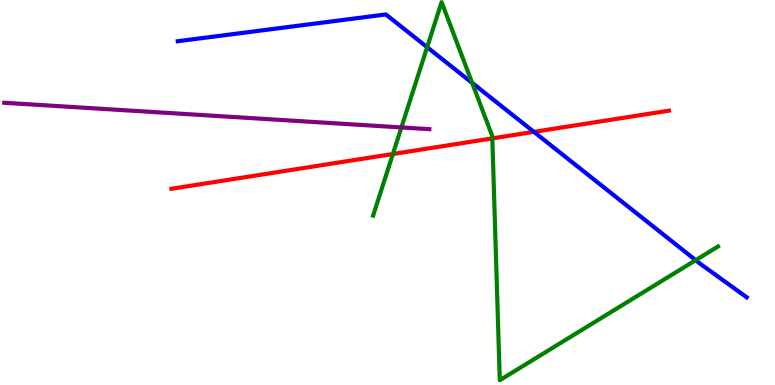[{'lines': ['blue', 'red'], 'intersections': [{'x': 6.89, 'y': 6.58}]}, {'lines': ['green', 'red'], 'intersections': [{'x': 5.07, 'y': 6.0}, {'x': 6.35, 'y': 6.41}]}, {'lines': ['purple', 'red'], 'intersections': []}, {'lines': ['blue', 'green'], 'intersections': [{'x': 5.51, 'y': 8.77}, {'x': 6.09, 'y': 7.85}, {'x': 8.98, 'y': 3.24}]}, {'lines': ['blue', 'purple'], 'intersections': []}, {'lines': ['green', 'purple'], 'intersections': [{'x': 5.18, 'y': 6.69}]}]